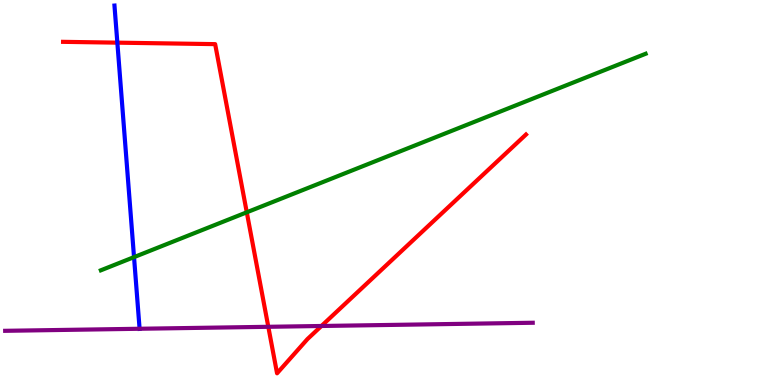[{'lines': ['blue', 'red'], 'intersections': [{'x': 1.51, 'y': 8.89}]}, {'lines': ['green', 'red'], 'intersections': [{'x': 3.18, 'y': 4.49}]}, {'lines': ['purple', 'red'], 'intersections': [{'x': 3.46, 'y': 1.51}, {'x': 4.15, 'y': 1.53}]}, {'lines': ['blue', 'green'], 'intersections': [{'x': 1.73, 'y': 3.32}]}, {'lines': ['blue', 'purple'], 'intersections': [{'x': 1.8, 'y': 1.46}]}, {'lines': ['green', 'purple'], 'intersections': []}]